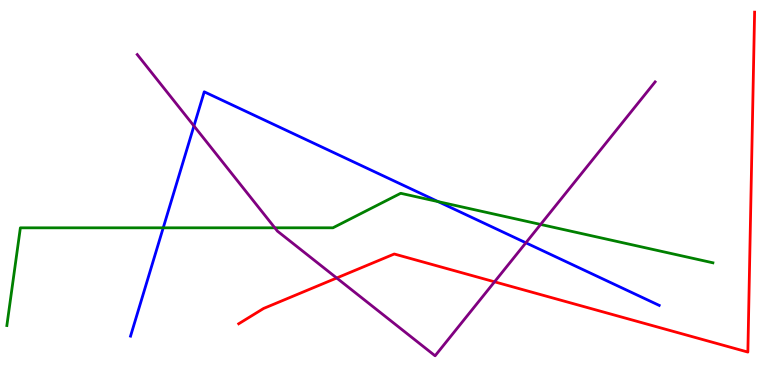[{'lines': ['blue', 'red'], 'intersections': []}, {'lines': ['green', 'red'], 'intersections': []}, {'lines': ['purple', 'red'], 'intersections': [{'x': 4.34, 'y': 2.78}, {'x': 6.38, 'y': 2.68}]}, {'lines': ['blue', 'green'], 'intersections': [{'x': 2.11, 'y': 4.08}, {'x': 5.65, 'y': 4.76}]}, {'lines': ['blue', 'purple'], 'intersections': [{'x': 2.5, 'y': 6.73}, {'x': 6.79, 'y': 3.69}]}, {'lines': ['green', 'purple'], 'intersections': [{'x': 3.55, 'y': 4.08}, {'x': 6.98, 'y': 4.17}]}]